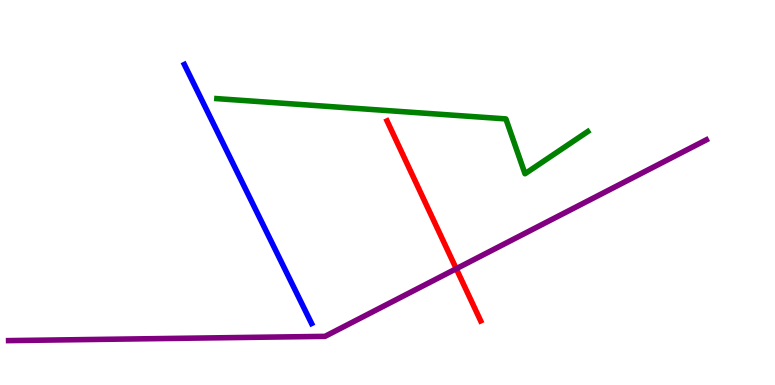[{'lines': ['blue', 'red'], 'intersections': []}, {'lines': ['green', 'red'], 'intersections': []}, {'lines': ['purple', 'red'], 'intersections': [{'x': 5.89, 'y': 3.02}]}, {'lines': ['blue', 'green'], 'intersections': []}, {'lines': ['blue', 'purple'], 'intersections': []}, {'lines': ['green', 'purple'], 'intersections': []}]